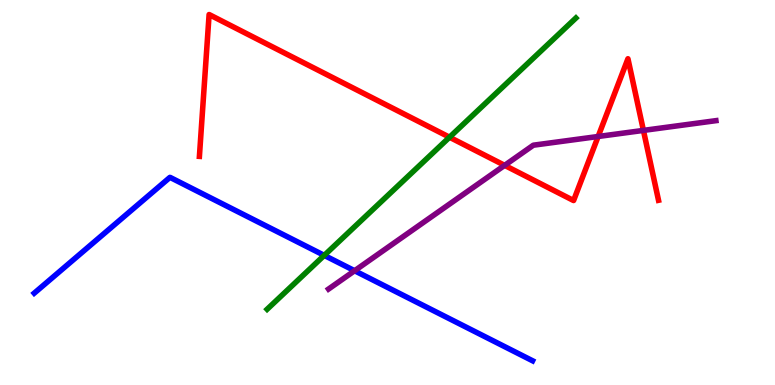[{'lines': ['blue', 'red'], 'intersections': []}, {'lines': ['green', 'red'], 'intersections': [{'x': 5.8, 'y': 6.44}]}, {'lines': ['purple', 'red'], 'intersections': [{'x': 6.51, 'y': 5.71}, {'x': 7.72, 'y': 6.45}, {'x': 8.3, 'y': 6.61}]}, {'lines': ['blue', 'green'], 'intersections': [{'x': 4.18, 'y': 3.37}]}, {'lines': ['blue', 'purple'], 'intersections': [{'x': 4.58, 'y': 2.97}]}, {'lines': ['green', 'purple'], 'intersections': []}]